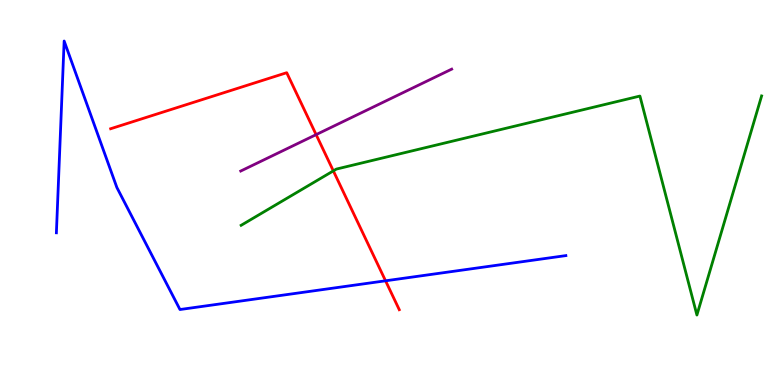[{'lines': ['blue', 'red'], 'intersections': [{'x': 4.97, 'y': 2.71}]}, {'lines': ['green', 'red'], 'intersections': [{'x': 4.3, 'y': 5.56}]}, {'lines': ['purple', 'red'], 'intersections': [{'x': 4.08, 'y': 6.5}]}, {'lines': ['blue', 'green'], 'intersections': []}, {'lines': ['blue', 'purple'], 'intersections': []}, {'lines': ['green', 'purple'], 'intersections': []}]